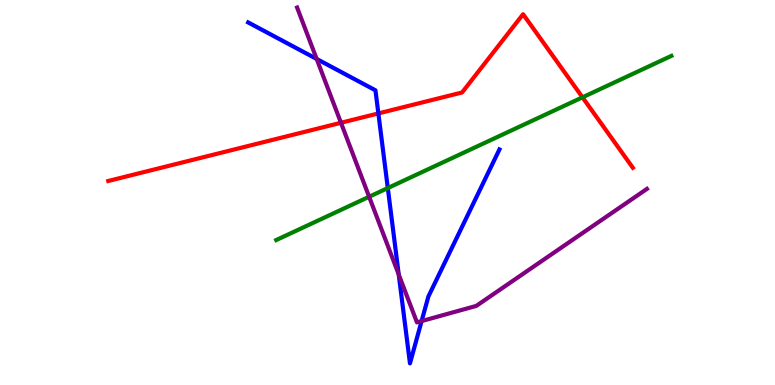[{'lines': ['blue', 'red'], 'intersections': [{'x': 4.88, 'y': 7.05}]}, {'lines': ['green', 'red'], 'intersections': [{'x': 7.52, 'y': 7.47}]}, {'lines': ['purple', 'red'], 'intersections': [{'x': 4.4, 'y': 6.81}]}, {'lines': ['blue', 'green'], 'intersections': [{'x': 5.0, 'y': 5.12}]}, {'lines': ['blue', 'purple'], 'intersections': [{'x': 4.09, 'y': 8.47}, {'x': 5.14, 'y': 2.87}, {'x': 5.44, 'y': 1.66}]}, {'lines': ['green', 'purple'], 'intersections': [{'x': 4.76, 'y': 4.89}]}]